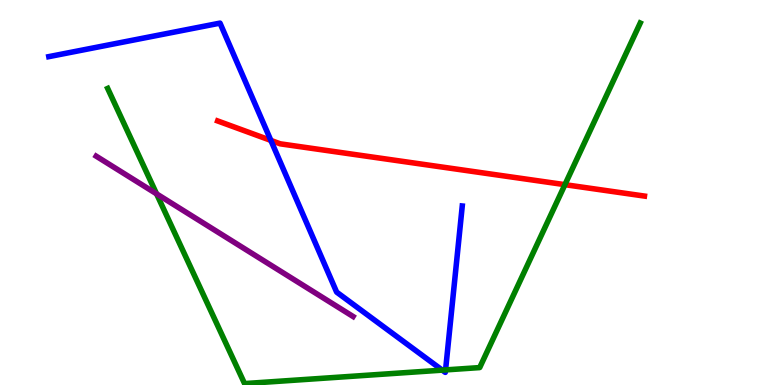[{'lines': ['blue', 'red'], 'intersections': [{'x': 3.5, 'y': 6.35}]}, {'lines': ['green', 'red'], 'intersections': [{'x': 7.29, 'y': 5.2}]}, {'lines': ['purple', 'red'], 'intersections': []}, {'lines': ['blue', 'green'], 'intersections': [{'x': 5.71, 'y': 0.386}, {'x': 5.75, 'y': 0.392}]}, {'lines': ['blue', 'purple'], 'intersections': []}, {'lines': ['green', 'purple'], 'intersections': [{'x': 2.02, 'y': 4.96}]}]